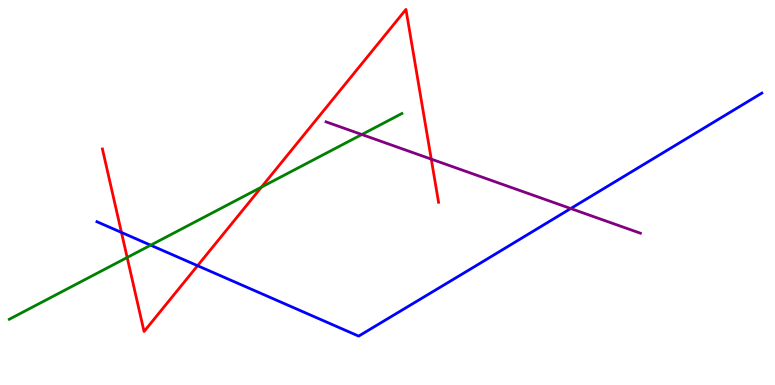[{'lines': ['blue', 'red'], 'intersections': [{'x': 1.57, 'y': 3.96}, {'x': 2.55, 'y': 3.1}]}, {'lines': ['green', 'red'], 'intersections': [{'x': 1.64, 'y': 3.31}, {'x': 3.37, 'y': 5.14}]}, {'lines': ['purple', 'red'], 'intersections': [{'x': 5.56, 'y': 5.87}]}, {'lines': ['blue', 'green'], 'intersections': [{'x': 1.94, 'y': 3.63}]}, {'lines': ['blue', 'purple'], 'intersections': [{'x': 7.36, 'y': 4.58}]}, {'lines': ['green', 'purple'], 'intersections': [{'x': 4.67, 'y': 6.51}]}]